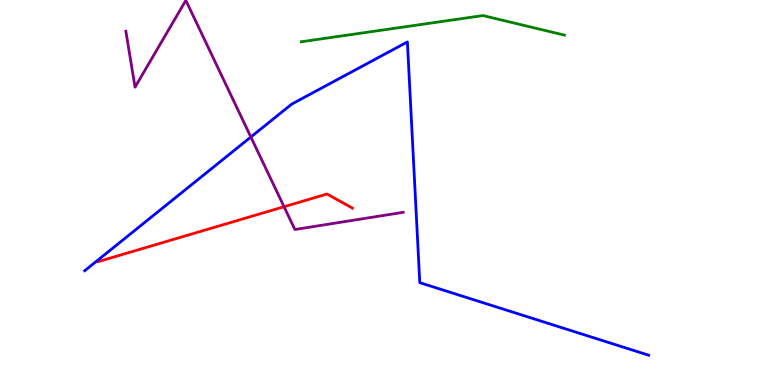[{'lines': ['blue', 'red'], 'intersections': []}, {'lines': ['green', 'red'], 'intersections': []}, {'lines': ['purple', 'red'], 'intersections': [{'x': 3.67, 'y': 4.63}]}, {'lines': ['blue', 'green'], 'intersections': []}, {'lines': ['blue', 'purple'], 'intersections': [{'x': 3.24, 'y': 6.44}]}, {'lines': ['green', 'purple'], 'intersections': []}]